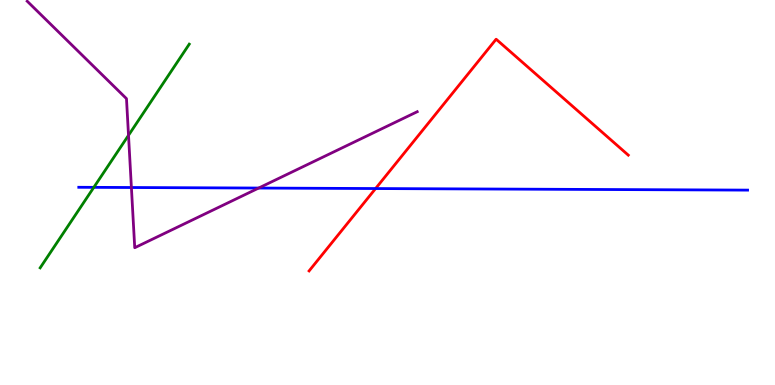[{'lines': ['blue', 'red'], 'intersections': [{'x': 4.85, 'y': 5.1}]}, {'lines': ['green', 'red'], 'intersections': []}, {'lines': ['purple', 'red'], 'intersections': []}, {'lines': ['blue', 'green'], 'intersections': [{'x': 1.21, 'y': 5.13}]}, {'lines': ['blue', 'purple'], 'intersections': [{'x': 1.7, 'y': 5.13}, {'x': 3.34, 'y': 5.12}]}, {'lines': ['green', 'purple'], 'intersections': [{'x': 1.66, 'y': 6.49}]}]